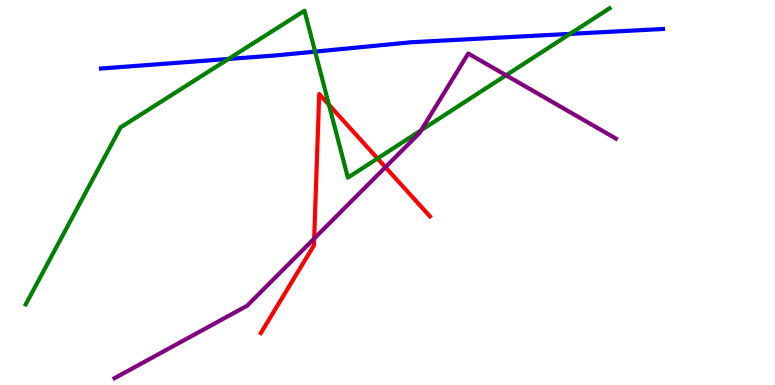[{'lines': ['blue', 'red'], 'intersections': []}, {'lines': ['green', 'red'], 'intersections': [{'x': 4.24, 'y': 7.28}, {'x': 4.87, 'y': 5.88}]}, {'lines': ['purple', 'red'], 'intersections': [{'x': 4.05, 'y': 3.8}, {'x': 4.97, 'y': 5.66}]}, {'lines': ['blue', 'green'], 'intersections': [{'x': 2.95, 'y': 8.47}, {'x': 4.07, 'y': 8.66}, {'x': 7.35, 'y': 9.12}]}, {'lines': ['blue', 'purple'], 'intersections': []}, {'lines': ['green', 'purple'], 'intersections': [{'x': 5.44, 'y': 6.62}, {'x': 6.53, 'y': 8.04}]}]